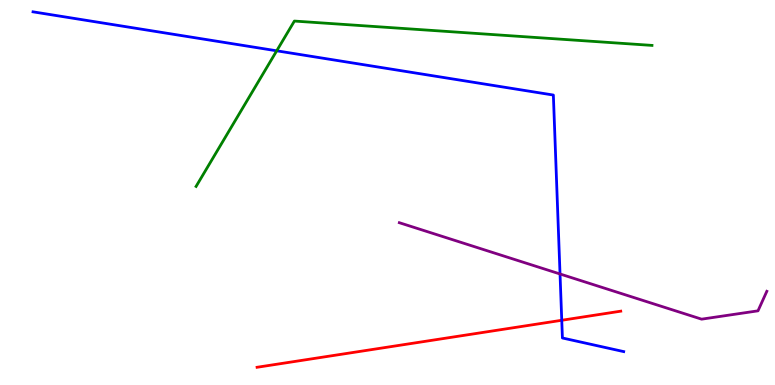[{'lines': ['blue', 'red'], 'intersections': [{'x': 7.25, 'y': 1.68}]}, {'lines': ['green', 'red'], 'intersections': []}, {'lines': ['purple', 'red'], 'intersections': []}, {'lines': ['blue', 'green'], 'intersections': [{'x': 3.57, 'y': 8.68}]}, {'lines': ['blue', 'purple'], 'intersections': [{'x': 7.23, 'y': 2.88}]}, {'lines': ['green', 'purple'], 'intersections': []}]